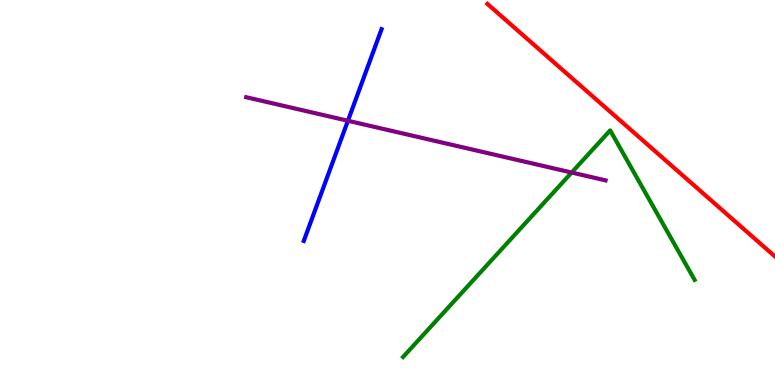[{'lines': ['blue', 'red'], 'intersections': []}, {'lines': ['green', 'red'], 'intersections': []}, {'lines': ['purple', 'red'], 'intersections': []}, {'lines': ['blue', 'green'], 'intersections': []}, {'lines': ['blue', 'purple'], 'intersections': [{'x': 4.49, 'y': 6.86}]}, {'lines': ['green', 'purple'], 'intersections': [{'x': 7.38, 'y': 5.52}]}]